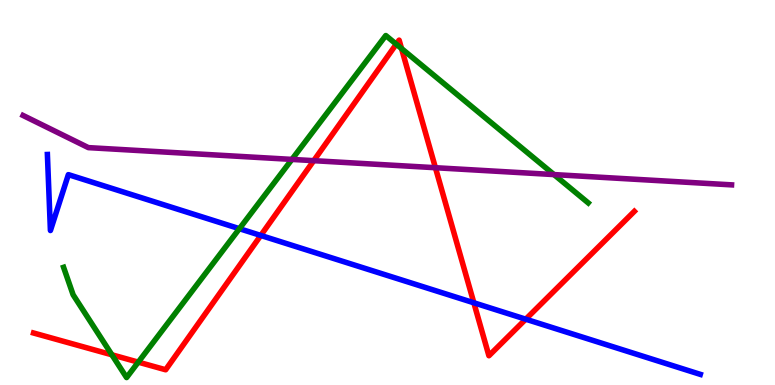[{'lines': ['blue', 'red'], 'intersections': [{'x': 3.36, 'y': 3.88}, {'x': 6.11, 'y': 2.14}, {'x': 6.78, 'y': 1.71}]}, {'lines': ['green', 'red'], 'intersections': [{'x': 1.44, 'y': 0.785}, {'x': 1.78, 'y': 0.594}, {'x': 5.11, 'y': 8.85}, {'x': 5.18, 'y': 8.74}]}, {'lines': ['purple', 'red'], 'intersections': [{'x': 4.05, 'y': 5.83}, {'x': 5.62, 'y': 5.64}]}, {'lines': ['blue', 'green'], 'intersections': [{'x': 3.09, 'y': 4.06}]}, {'lines': ['blue', 'purple'], 'intersections': []}, {'lines': ['green', 'purple'], 'intersections': [{'x': 3.77, 'y': 5.86}, {'x': 7.15, 'y': 5.47}]}]